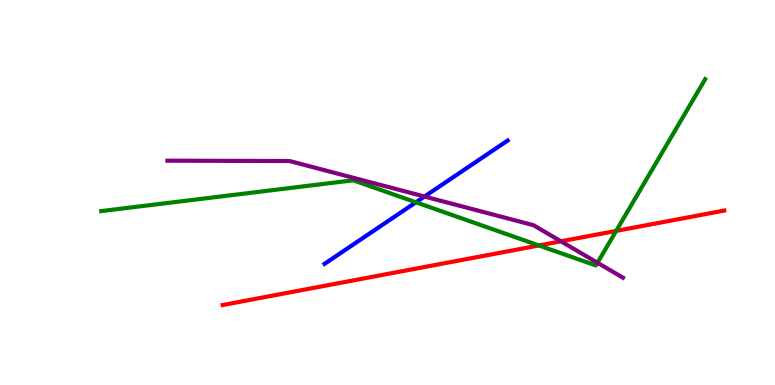[{'lines': ['blue', 'red'], 'intersections': []}, {'lines': ['green', 'red'], 'intersections': [{'x': 6.95, 'y': 3.62}, {'x': 7.95, 'y': 4.0}]}, {'lines': ['purple', 'red'], 'intersections': [{'x': 7.24, 'y': 3.73}]}, {'lines': ['blue', 'green'], 'intersections': [{'x': 5.37, 'y': 4.75}]}, {'lines': ['blue', 'purple'], 'intersections': [{'x': 5.48, 'y': 4.9}]}, {'lines': ['green', 'purple'], 'intersections': [{'x': 7.71, 'y': 3.18}]}]